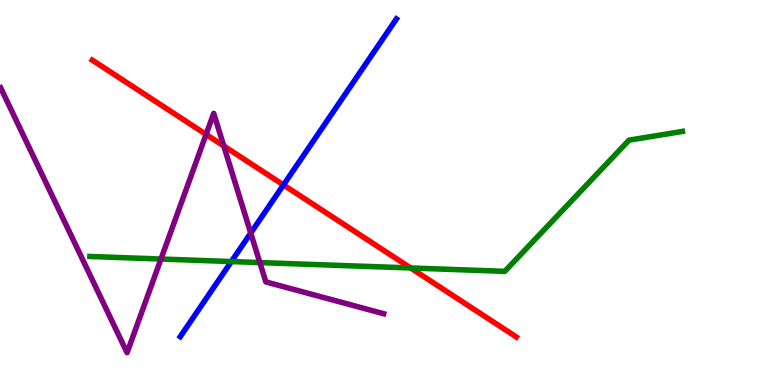[{'lines': ['blue', 'red'], 'intersections': [{'x': 3.66, 'y': 5.2}]}, {'lines': ['green', 'red'], 'intersections': [{'x': 5.3, 'y': 3.04}]}, {'lines': ['purple', 'red'], 'intersections': [{'x': 2.66, 'y': 6.51}, {'x': 2.89, 'y': 6.21}]}, {'lines': ['blue', 'green'], 'intersections': [{'x': 2.99, 'y': 3.21}]}, {'lines': ['blue', 'purple'], 'intersections': [{'x': 3.24, 'y': 3.95}]}, {'lines': ['green', 'purple'], 'intersections': [{'x': 2.08, 'y': 3.27}, {'x': 3.35, 'y': 3.18}]}]